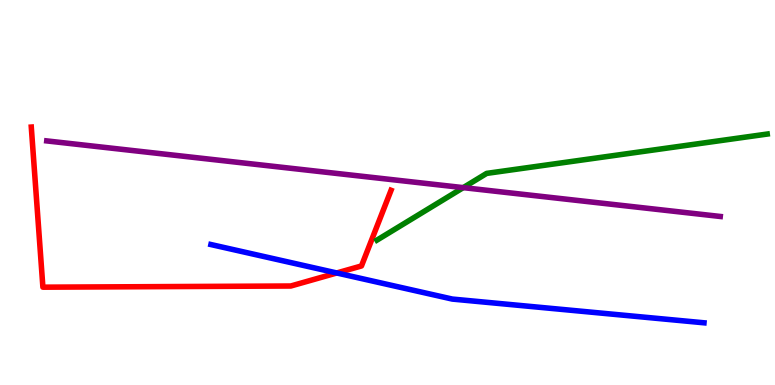[{'lines': ['blue', 'red'], 'intersections': [{'x': 4.35, 'y': 2.91}]}, {'lines': ['green', 'red'], 'intersections': []}, {'lines': ['purple', 'red'], 'intersections': []}, {'lines': ['blue', 'green'], 'intersections': []}, {'lines': ['blue', 'purple'], 'intersections': []}, {'lines': ['green', 'purple'], 'intersections': [{'x': 5.98, 'y': 5.13}]}]